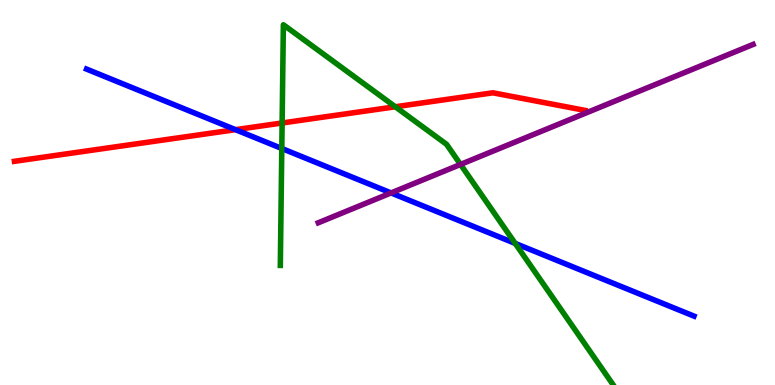[{'lines': ['blue', 'red'], 'intersections': [{'x': 3.04, 'y': 6.63}]}, {'lines': ['green', 'red'], 'intersections': [{'x': 3.64, 'y': 6.81}, {'x': 5.1, 'y': 7.23}]}, {'lines': ['purple', 'red'], 'intersections': []}, {'lines': ['blue', 'green'], 'intersections': [{'x': 3.64, 'y': 6.14}, {'x': 6.65, 'y': 3.68}]}, {'lines': ['blue', 'purple'], 'intersections': [{'x': 5.05, 'y': 4.99}]}, {'lines': ['green', 'purple'], 'intersections': [{'x': 5.94, 'y': 5.73}]}]